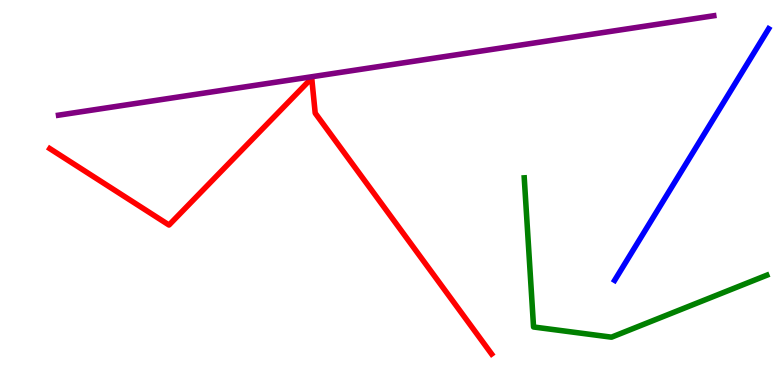[{'lines': ['blue', 'red'], 'intersections': []}, {'lines': ['green', 'red'], 'intersections': []}, {'lines': ['purple', 'red'], 'intersections': []}, {'lines': ['blue', 'green'], 'intersections': []}, {'lines': ['blue', 'purple'], 'intersections': []}, {'lines': ['green', 'purple'], 'intersections': []}]